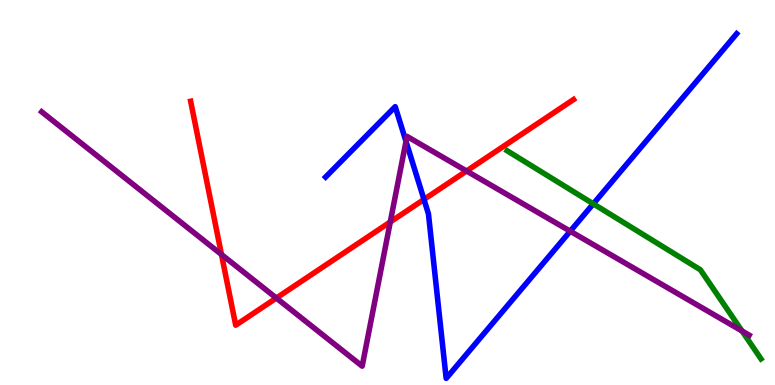[{'lines': ['blue', 'red'], 'intersections': [{'x': 5.47, 'y': 4.82}]}, {'lines': ['green', 'red'], 'intersections': []}, {'lines': ['purple', 'red'], 'intersections': [{'x': 2.86, 'y': 3.39}, {'x': 3.57, 'y': 2.26}, {'x': 5.04, 'y': 4.24}, {'x': 6.02, 'y': 5.56}]}, {'lines': ['blue', 'green'], 'intersections': [{'x': 7.66, 'y': 4.71}]}, {'lines': ['blue', 'purple'], 'intersections': [{'x': 5.24, 'y': 6.33}, {'x': 7.36, 'y': 3.99}]}, {'lines': ['green', 'purple'], 'intersections': [{'x': 9.57, 'y': 1.4}]}]